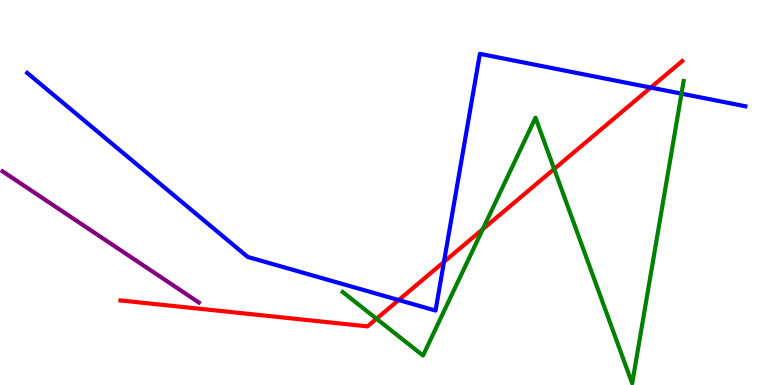[{'lines': ['blue', 'red'], 'intersections': [{'x': 5.14, 'y': 2.21}, {'x': 5.73, 'y': 3.2}, {'x': 8.4, 'y': 7.73}]}, {'lines': ['green', 'red'], 'intersections': [{'x': 4.86, 'y': 1.72}, {'x': 6.23, 'y': 4.05}, {'x': 7.15, 'y': 5.61}]}, {'lines': ['purple', 'red'], 'intersections': []}, {'lines': ['blue', 'green'], 'intersections': [{'x': 8.79, 'y': 7.57}]}, {'lines': ['blue', 'purple'], 'intersections': []}, {'lines': ['green', 'purple'], 'intersections': []}]